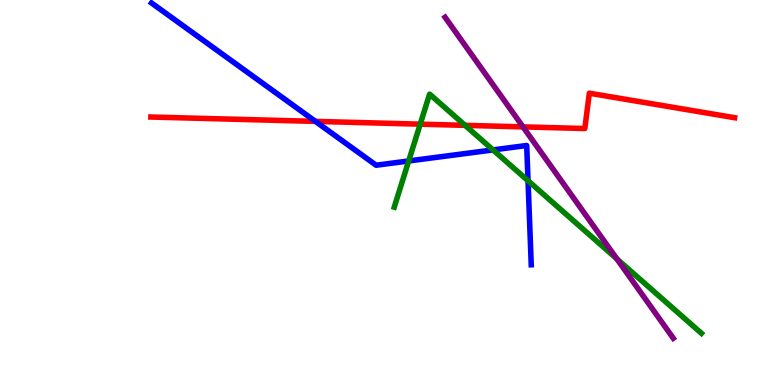[{'lines': ['blue', 'red'], 'intersections': [{'x': 4.07, 'y': 6.85}]}, {'lines': ['green', 'red'], 'intersections': [{'x': 5.42, 'y': 6.77}, {'x': 6.0, 'y': 6.74}]}, {'lines': ['purple', 'red'], 'intersections': [{'x': 6.75, 'y': 6.7}]}, {'lines': ['blue', 'green'], 'intersections': [{'x': 5.27, 'y': 5.82}, {'x': 6.36, 'y': 6.11}, {'x': 6.81, 'y': 5.31}]}, {'lines': ['blue', 'purple'], 'intersections': []}, {'lines': ['green', 'purple'], 'intersections': [{'x': 7.96, 'y': 3.28}]}]